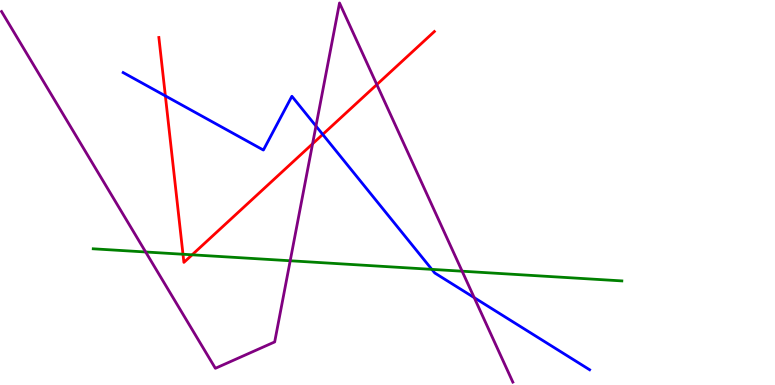[{'lines': ['blue', 'red'], 'intersections': [{'x': 2.13, 'y': 7.51}, {'x': 4.16, 'y': 6.51}]}, {'lines': ['green', 'red'], 'intersections': [{'x': 2.36, 'y': 3.4}, {'x': 2.48, 'y': 3.38}]}, {'lines': ['purple', 'red'], 'intersections': [{'x': 4.03, 'y': 6.27}, {'x': 4.86, 'y': 7.8}]}, {'lines': ['blue', 'green'], 'intersections': [{'x': 5.57, 'y': 3.0}]}, {'lines': ['blue', 'purple'], 'intersections': [{'x': 4.08, 'y': 6.73}, {'x': 6.12, 'y': 2.27}]}, {'lines': ['green', 'purple'], 'intersections': [{'x': 1.88, 'y': 3.45}, {'x': 3.74, 'y': 3.23}, {'x': 5.96, 'y': 2.96}]}]